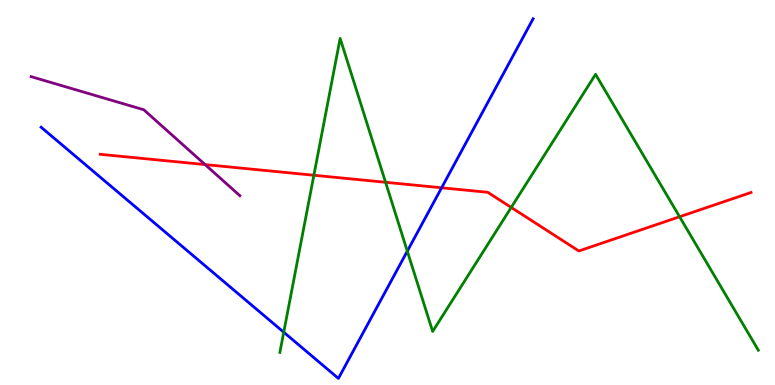[{'lines': ['blue', 'red'], 'intersections': [{'x': 5.7, 'y': 5.12}]}, {'lines': ['green', 'red'], 'intersections': [{'x': 4.05, 'y': 5.45}, {'x': 4.98, 'y': 5.27}, {'x': 6.6, 'y': 4.61}, {'x': 8.77, 'y': 4.37}]}, {'lines': ['purple', 'red'], 'intersections': [{'x': 2.65, 'y': 5.73}]}, {'lines': ['blue', 'green'], 'intersections': [{'x': 3.66, 'y': 1.37}, {'x': 5.26, 'y': 3.48}]}, {'lines': ['blue', 'purple'], 'intersections': []}, {'lines': ['green', 'purple'], 'intersections': []}]